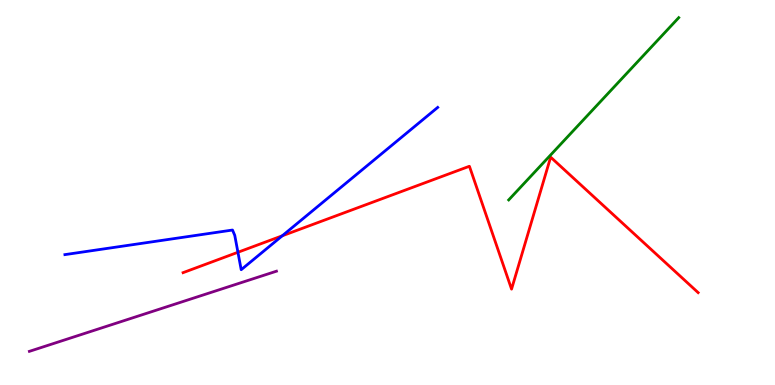[{'lines': ['blue', 'red'], 'intersections': [{'x': 3.07, 'y': 3.45}, {'x': 3.64, 'y': 3.88}]}, {'lines': ['green', 'red'], 'intersections': []}, {'lines': ['purple', 'red'], 'intersections': []}, {'lines': ['blue', 'green'], 'intersections': []}, {'lines': ['blue', 'purple'], 'intersections': []}, {'lines': ['green', 'purple'], 'intersections': []}]